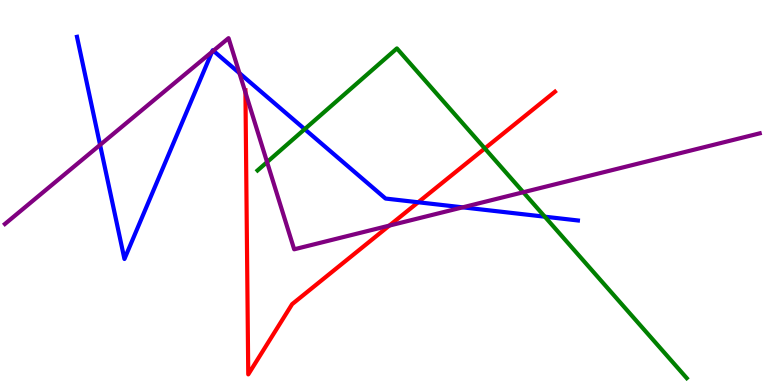[{'lines': ['blue', 'red'], 'intersections': [{'x': 5.4, 'y': 4.75}]}, {'lines': ['green', 'red'], 'intersections': [{'x': 6.26, 'y': 6.14}]}, {'lines': ['purple', 'red'], 'intersections': [{'x': 3.17, 'y': 7.6}, {'x': 5.02, 'y': 4.14}]}, {'lines': ['blue', 'green'], 'intersections': [{'x': 3.93, 'y': 6.65}, {'x': 7.03, 'y': 4.37}]}, {'lines': ['blue', 'purple'], 'intersections': [{'x': 1.29, 'y': 6.24}, {'x': 2.74, 'y': 8.65}, {'x': 2.75, 'y': 8.68}, {'x': 3.09, 'y': 8.1}, {'x': 5.97, 'y': 4.61}]}, {'lines': ['green', 'purple'], 'intersections': [{'x': 3.45, 'y': 5.79}, {'x': 6.75, 'y': 5.01}]}]